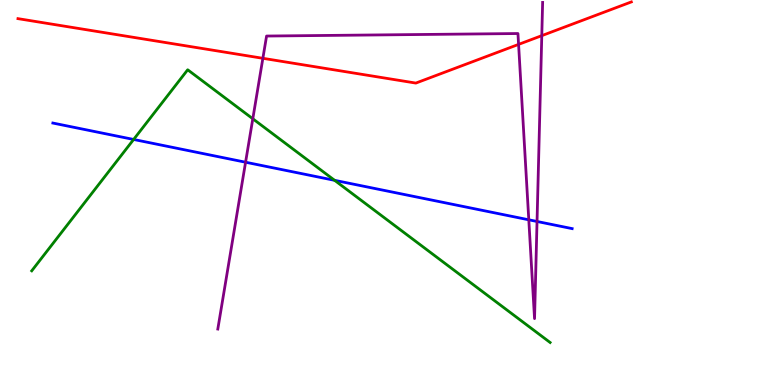[{'lines': ['blue', 'red'], 'intersections': []}, {'lines': ['green', 'red'], 'intersections': []}, {'lines': ['purple', 'red'], 'intersections': [{'x': 3.39, 'y': 8.49}, {'x': 6.69, 'y': 8.85}, {'x': 6.99, 'y': 9.07}]}, {'lines': ['blue', 'green'], 'intersections': [{'x': 1.72, 'y': 6.38}, {'x': 4.32, 'y': 5.32}]}, {'lines': ['blue', 'purple'], 'intersections': [{'x': 3.17, 'y': 5.79}, {'x': 6.82, 'y': 4.29}, {'x': 6.93, 'y': 4.25}]}, {'lines': ['green', 'purple'], 'intersections': [{'x': 3.26, 'y': 6.91}]}]